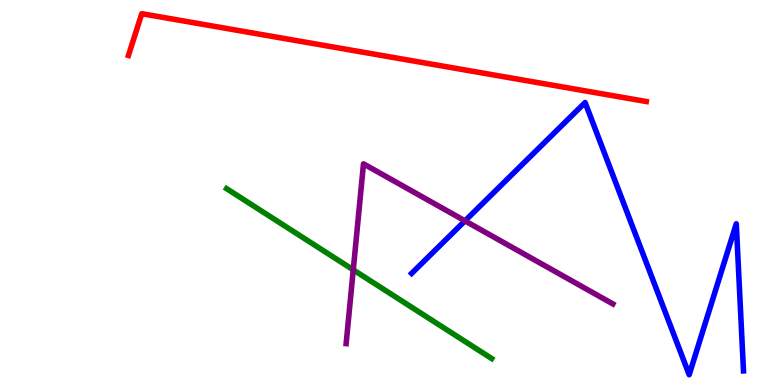[{'lines': ['blue', 'red'], 'intersections': []}, {'lines': ['green', 'red'], 'intersections': []}, {'lines': ['purple', 'red'], 'intersections': []}, {'lines': ['blue', 'green'], 'intersections': []}, {'lines': ['blue', 'purple'], 'intersections': [{'x': 6.0, 'y': 4.26}]}, {'lines': ['green', 'purple'], 'intersections': [{'x': 4.56, 'y': 2.99}]}]